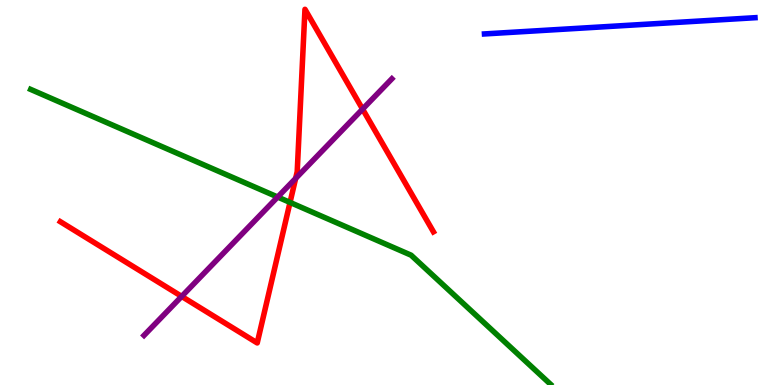[{'lines': ['blue', 'red'], 'intersections': []}, {'lines': ['green', 'red'], 'intersections': [{'x': 3.74, 'y': 4.74}]}, {'lines': ['purple', 'red'], 'intersections': [{'x': 2.34, 'y': 2.3}, {'x': 3.81, 'y': 5.37}, {'x': 4.68, 'y': 7.17}]}, {'lines': ['blue', 'green'], 'intersections': []}, {'lines': ['blue', 'purple'], 'intersections': []}, {'lines': ['green', 'purple'], 'intersections': [{'x': 3.58, 'y': 4.88}]}]